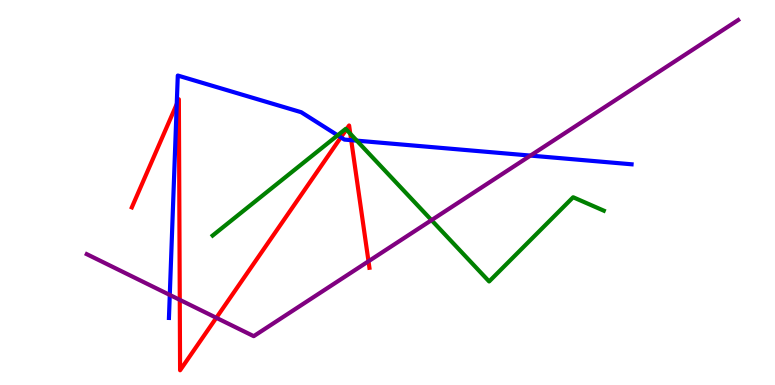[{'lines': ['blue', 'red'], 'intersections': [{'x': 2.28, 'y': 7.29}, {'x': 4.4, 'y': 6.43}, {'x': 4.53, 'y': 6.36}]}, {'lines': ['green', 'red'], 'intersections': [{'x': 4.47, 'y': 6.64}, {'x': 4.52, 'y': 6.53}]}, {'lines': ['purple', 'red'], 'intersections': [{'x': 2.32, 'y': 2.21}, {'x': 2.79, 'y': 1.75}, {'x': 4.75, 'y': 3.21}]}, {'lines': ['blue', 'green'], 'intersections': [{'x': 4.36, 'y': 6.49}, {'x': 4.6, 'y': 6.35}]}, {'lines': ['blue', 'purple'], 'intersections': [{'x': 2.19, 'y': 2.34}, {'x': 6.84, 'y': 5.96}]}, {'lines': ['green', 'purple'], 'intersections': [{'x': 5.57, 'y': 4.28}]}]